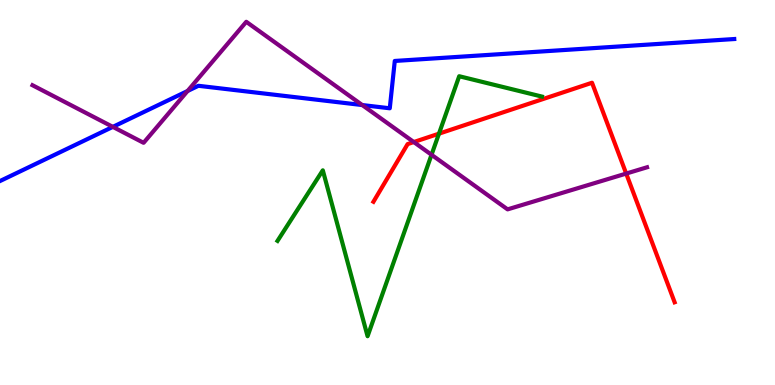[{'lines': ['blue', 'red'], 'intersections': []}, {'lines': ['green', 'red'], 'intersections': [{'x': 5.66, 'y': 6.53}]}, {'lines': ['purple', 'red'], 'intersections': [{'x': 5.34, 'y': 6.31}, {'x': 8.08, 'y': 5.49}]}, {'lines': ['blue', 'green'], 'intersections': []}, {'lines': ['blue', 'purple'], 'intersections': [{'x': 1.46, 'y': 6.7}, {'x': 2.42, 'y': 7.64}, {'x': 4.67, 'y': 7.27}]}, {'lines': ['green', 'purple'], 'intersections': [{'x': 5.57, 'y': 5.98}]}]